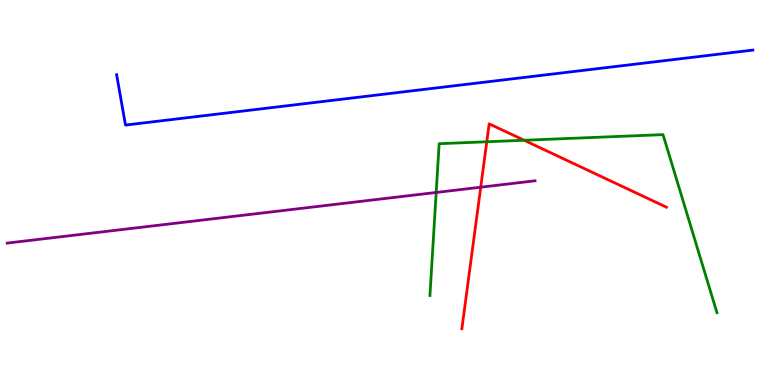[{'lines': ['blue', 'red'], 'intersections': []}, {'lines': ['green', 'red'], 'intersections': [{'x': 6.28, 'y': 6.32}, {'x': 6.76, 'y': 6.36}]}, {'lines': ['purple', 'red'], 'intersections': [{'x': 6.2, 'y': 5.14}]}, {'lines': ['blue', 'green'], 'intersections': []}, {'lines': ['blue', 'purple'], 'intersections': []}, {'lines': ['green', 'purple'], 'intersections': [{'x': 5.63, 'y': 5.0}]}]